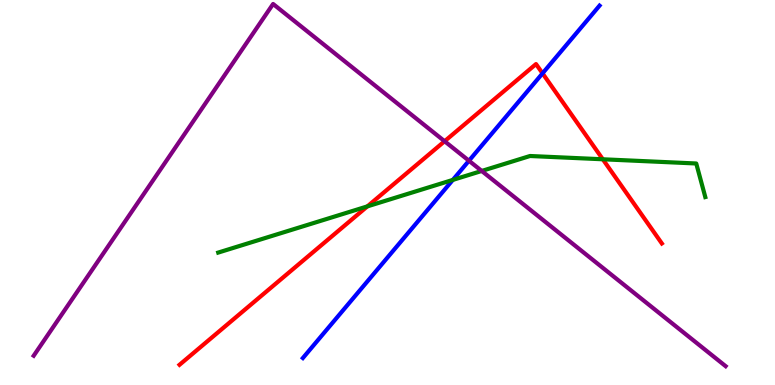[{'lines': ['blue', 'red'], 'intersections': [{'x': 7.0, 'y': 8.09}]}, {'lines': ['green', 'red'], 'intersections': [{'x': 4.74, 'y': 4.64}, {'x': 7.78, 'y': 5.86}]}, {'lines': ['purple', 'red'], 'intersections': [{'x': 5.74, 'y': 6.33}]}, {'lines': ['blue', 'green'], 'intersections': [{'x': 5.84, 'y': 5.33}]}, {'lines': ['blue', 'purple'], 'intersections': [{'x': 6.05, 'y': 5.82}]}, {'lines': ['green', 'purple'], 'intersections': [{'x': 6.22, 'y': 5.56}]}]